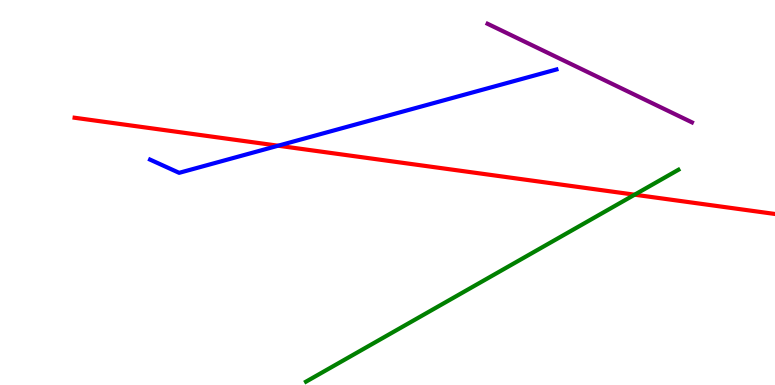[{'lines': ['blue', 'red'], 'intersections': [{'x': 3.59, 'y': 6.22}]}, {'lines': ['green', 'red'], 'intersections': [{'x': 8.19, 'y': 4.94}]}, {'lines': ['purple', 'red'], 'intersections': []}, {'lines': ['blue', 'green'], 'intersections': []}, {'lines': ['blue', 'purple'], 'intersections': []}, {'lines': ['green', 'purple'], 'intersections': []}]